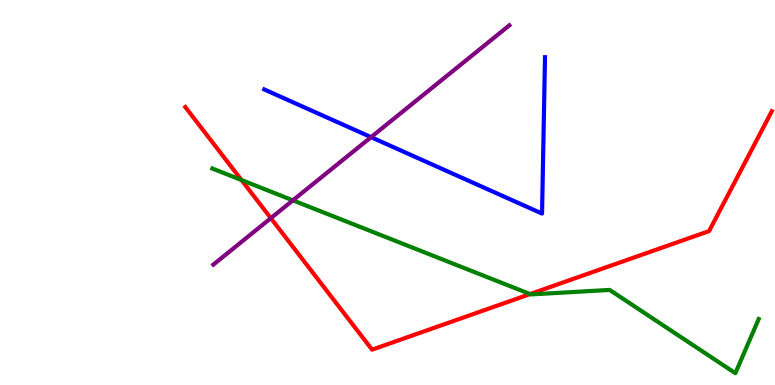[{'lines': ['blue', 'red'], 'intersections': []}, {'lines': ['green', 'red'], 'intersections': [{'x': 3.12, 'y': 5.32}, {'x': 6.84, 'y': 2.36}]}, {'lines': ['purple', 'red'], 'intersections': [{'x': 3.49, 'y': 4.33}]}, {'lines': ['blue', 'green'], 'intersections': []}, {'lines': ['blue', 'purple'], 'intersections': [{'x': 4.79, 'y': 6.44}]}, {'lines': ['green', 'purple'], 'intersections': [{'x': 3.78, 'y': 4.8}]}]